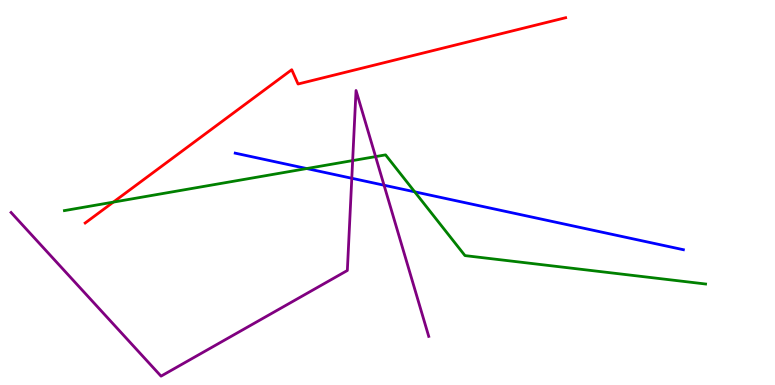[{'lines': ['blue', 'red'], 'intersections': []}, {'lines': ['green', 'red'], 'intersections': [{'x': 1.46, 'y': 4.75}]}, {'lines': ['purple', 'red'], 'intersections': []}, {'lines': ['blue', 'green'], 'intersections': [{'x': 3.96, 'y': 5.62}, {'x': 5.35, 'y': 5.02}]}, {'lines': ['blue', 'purple'], 'intersections': [{'x': 4.54, 'y': 5.37}, {'x': 4.96, 'y': 5.19}]}, {'lines': ['green', 'purple'], 'intersections': [{'x': 4.55, 'y': 5.83}, {'x': 4.85, 'y': 5.93}]}]